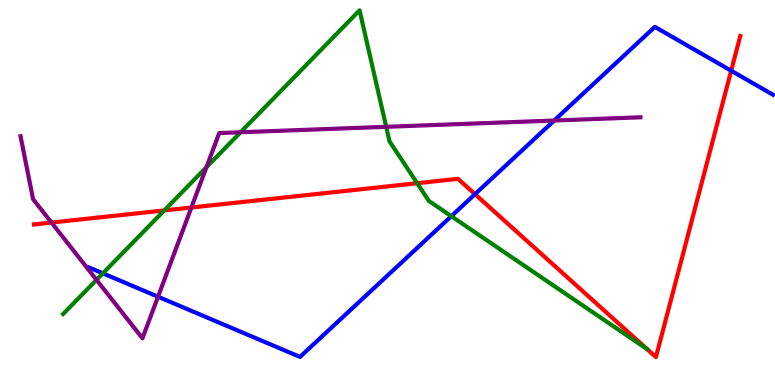[{'lines': ['blue', 'red'], 'intersections': [{'x': 6.13, 'y': 4.96}, {'x': 9.43, 'y': 8.16}]}, {'lines': ['green', 'red'], 'intersections': [{'x': 2.12, 'y': 4.53}, {'x': 5.38, 'y': 5.24}]}, {'lines': ['purple', 'red'], 'intersections': [{'x': 0.664, 'y': 4.22}, {'x': 2.47, 'y': 4.61}]}, {'lines': ['blue', 'green'], 'intersections': [{'x': 1.33, 'y': 2.9}, {'x': 5.82, 'y': 4.38}]}, {'lines': ['blue', 'purple'], 'intersections': [{'x': 2.04, 'y': 2.29}, {'x': 7.15, 'y': 6.87}]}, {'lines': ['green', 'purple'], 'intersections': [{'x': 1.25, 'y': 2.73}, {'x': 2.66, 'y': 5.66}, {'x': 3.1, 'y': 6.56}, {'x': 4.98, 'y': 6.71}]}]